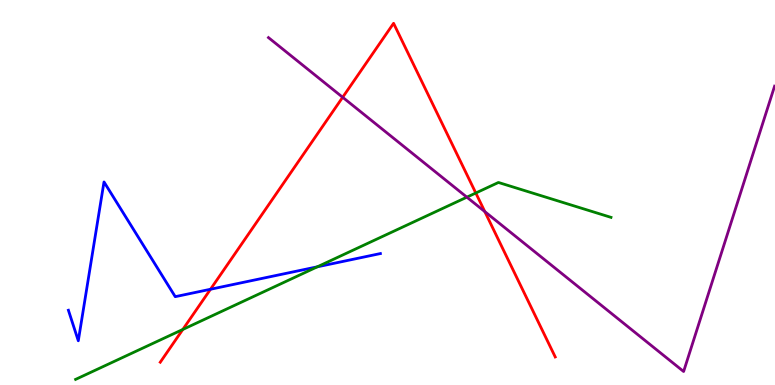[{'lines': ['blue', 'red'], 'intersections': [{'x': 2.72, 'y': 2.49}]}, {'lines': ['green', 'red'], 'intersections': [{'x': 2.36, 'y': 1.44}, {'x': 6.14, 'y': 4.99}]}, {'lines': ['purple', 'red'], 'intersections': [{'x': 4.42, 'y': 7.47}, {'x': 6.26, 'y': 4.5}]}, {'lines': ['blue', 'green'], 'intersections': [{'x': 4.09, 'y': 3.07}]}, {'lines': ['blue', 'purple'], 'intersections': []}, {'lines': ['green', 'purple'], 'intersections': [{'x': 6.02, 'y': 4.88}]}]